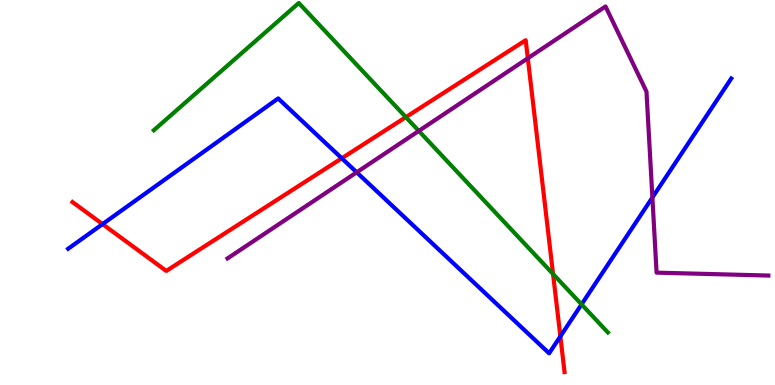[{'lines': ['blue', 'red'], 'intersections': [{'x': 1.32, 'y': 4.18}, {'x': 4.41, 'y': 5.89}, {'x': 7.23, 'y': 1.26}]}, {'lines': ['green', 'red'], 'intersections': [{'x': 5.24, 'y': 6.96}, {'x': 7.14, 'y': 2.88}]}, {'lines': ['purple', 'red'], 'intersections': [{'x': 6.81, 'y': 8.49}]}, {'lines': ['blue', 'green'], 'intersections': [{'x': 7.5, 'y': 2.09}]}, {'lines': ['blue', 'purple'], 'intersections': [{'x': 4.6, 'y': 5.52}, {'x': 8.42, 'y': 4.87}]}, {'lines': ['green', 'purple'], 'intersections': [{'x': 5.4, 'y': 6.6}]}]